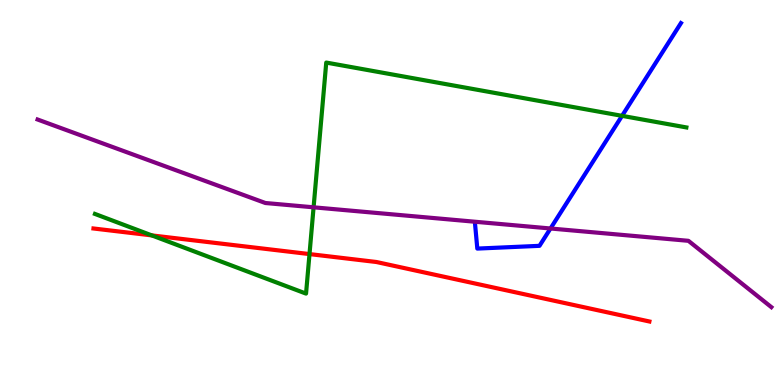[{'lines': ['blue', 'red'], 'intersections': []}, {'lines': ['green', 'red'], 'intersections': [{'x': 1.96, 'y': 3.89}, {'x': 3.99, 'y': 3.4}]}, {'lines': ['purple', 'red'], 'intersections': []}, {'lines': ['blue', 'green'], 'intersections': [{'x': 8.03, 'y': 6.99}]}, {'lines': ['blue', 'purple'], 'intersections': [{'x': 7.1, 'y': 4.07}]}, {'lines': ['green', 'purple'], 'intersections': [{'x': 4.05, 'y': 4.62}]}]